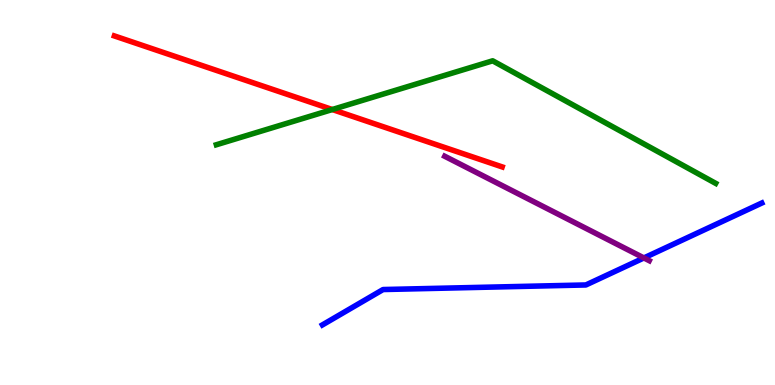[{'lines': ['blue', 'red'], 'intersections': []}, {'lines': ['green', 'red'], 'intersections': [{'x': 4.29, 'y': 7.16}]}, {'lines': ['purple', 'red'], 'intersections': []}, {'lines': ['blue', 'green'], 'intersections': []}, {'lines': ['blue', 'purple'], 'intersections': [{'x': 8.31, 'y': 3.3}]}, {'lines': ['green', 'purple'], 'intersections': []}]